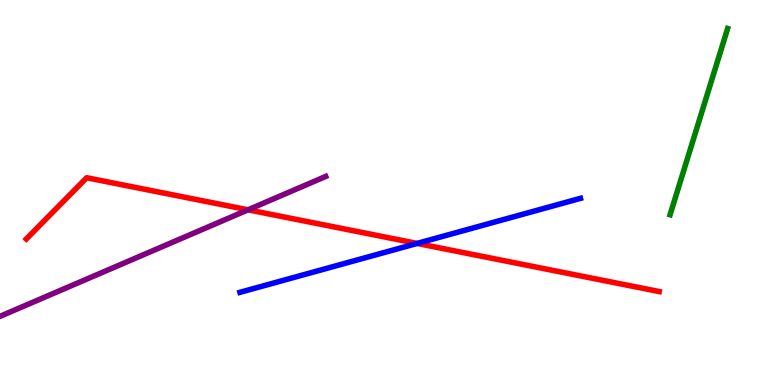[{'lines': ['blue', 'red'], 'intersections': [{'x': 5.38, 'y': 3.68}]}, {'lines': ['green', 'red'], 'intersections': []}, {'lines': ['purple', 'red'], 'intersections': [{'x': 3.2, 'y': 4.55}]}, {'lines': ['blue', 'green'], 'intersections': []}, {'lines': ['blue', 'purple'], 'intersections': []}, {'lines': ['green', 'purple'], 'intersections': []}]